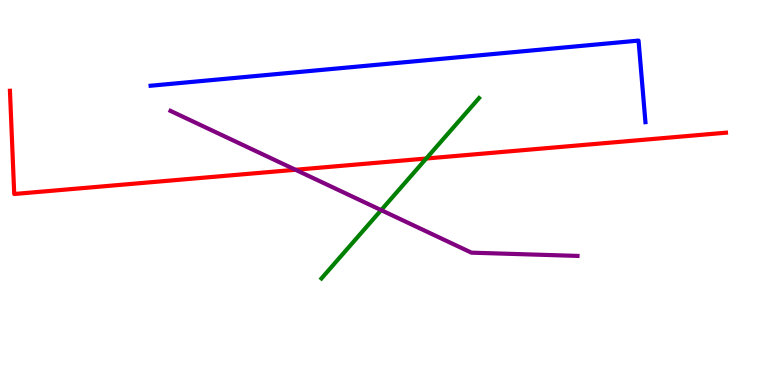[{'lines': ['blue', 'red'], 'intersections': []}, {'lines': ['green', 'red'], 'intersections': [{'x': 5.5, 'y': 5.88}]}, {'lines': ['purple', 'red'], 'intersections': [{'x': 3.81, 'y': 5.59}]}, {'lines': ['blue', 'green'], 'intersections': []}, {'lines': ['blue', 'purple'], 'intersections': []}, {'lines': ['green', 'purple'], 'intersections': [{'x': 4.92, 'y': 4.54}]}]